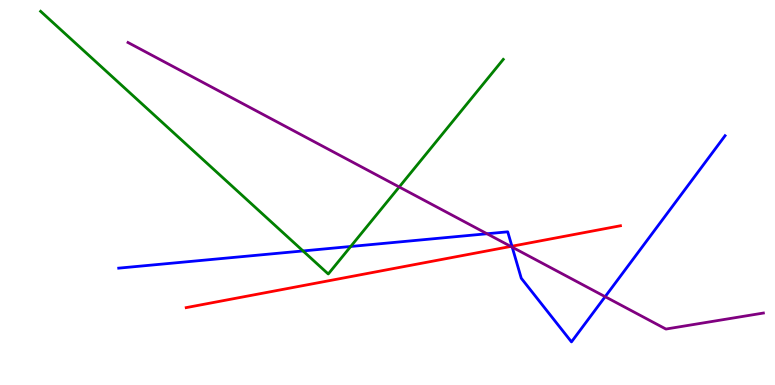[{'lines': ['blue', 'red'], 'intersections': [{'x': 6.61, 'y': 3.6}]}, {'lines': ['green', 'red'], 'intersections': []}, {'lines': ['purple', 'red'], 'intersections': [{'x': 6.59, 'y': 3.6}]}, {'lines': ['blue', 'green'], 'intersections': [{'x': 3.91, 'y': 3.48}, {'x': 4.53, 'y': 3.6}]}, {'lines': ['blue', 'purple'], 'intersections': [{'x': 6.28, 'y': 3.93}, {'x': 6.61, 'y': 3.58}, {'x': 7.81, 'y': 2.29}]}, {'lines': ['green', 'purple'], 'intersections': [{'x': 5.15, 'y': 5.14}]}]